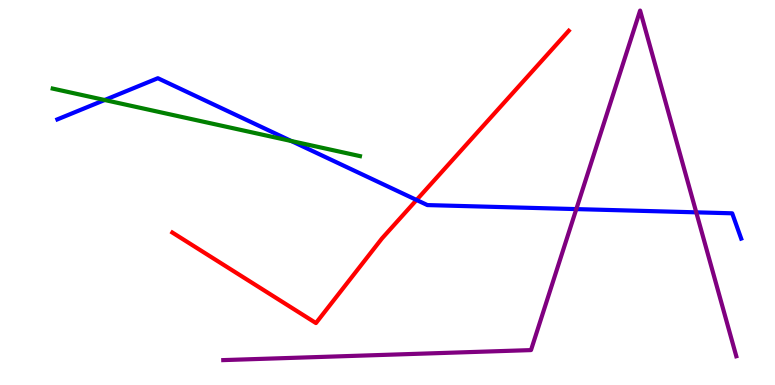[{'lines': ['blue', 'red'], 'intersections': [{'x': 5.37, 'y': 4.81}]}, {'lines': ['green', 'red'], 'intersections': []}, {'lines': ['purple', 'red'], 'intersections': []}, {'lines': ['blue', 'green'], 'intersections': [{'x': 1.35, 'y': 7.4}, {'x': 3.76, 'y': 6.34}]}, {'lines': ['blue', 'purple'], 'intersections': [{'x': 7.44, 'y': 4.57}, {'x': 8.98, 'y': 4.48}]}, {'lines': ['green', 'purple'], 'intersections': []}]